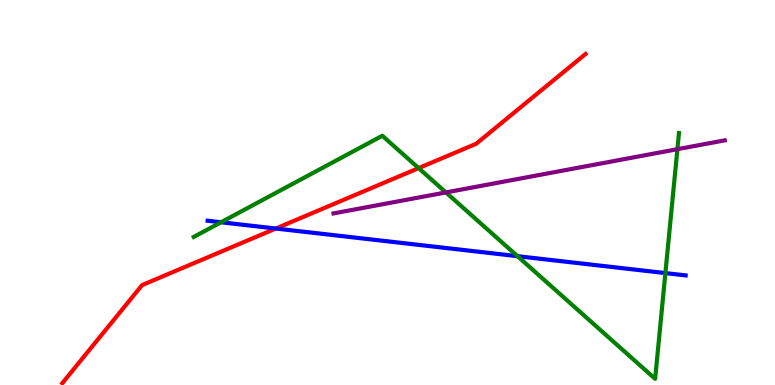[{'lines': ['blue', 'red'], 'intersections': [{'x': 3.56, 'y': 4.06}]}, {'lines': ['green', 'red'], 'intersections': [{'x': 5.4, 'y': 5.63}]}, {'lines': ['purple', 'red'], 'intersections': []}, {'lines': ['blue', 'green'], 'intersections': [{'x': 2.85, 'y': 4.23}, {'x': 6.68, 'y': 3.35}, {'x': 8.59, 'y': 2.91}]}, {'lines': ['blue', 'purple'], 'intersections': []}, {'lines': ['green', 'purple'], 'intersections': [{'x': 5.75, 'y': 5.0}, {'x': 8.74, 'y': 6.12}]}]